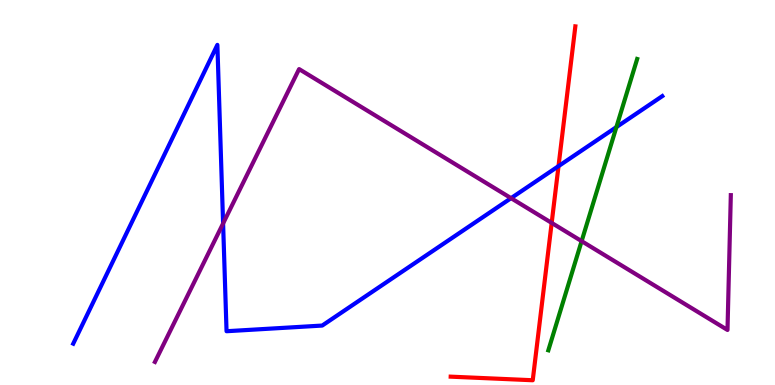[{'lines': ['blue', 'red'], 'intersections': [{'x': 7.21, 'y': 5.68}]}, {'lines': ['green', 'red'], 'intersections': []}, {'lines': ['purple', 'red'], 'intersections': [{'x': 7.12, 'y': 4.21}]}, {'lines': ['blue', 'green'], 'intersections': [{'x': 7.95, 'y': 6.7}]}, {'lines': ['blue', 'purple'], 'intersections': [{'x': 2.88, 'y': 4.2}, {'x': 6.59, 'y': 4.85}]}, {'lines': ['green', 'purple'], 'intersections': [{'x': 7.5, 'y': 3.74}]}]